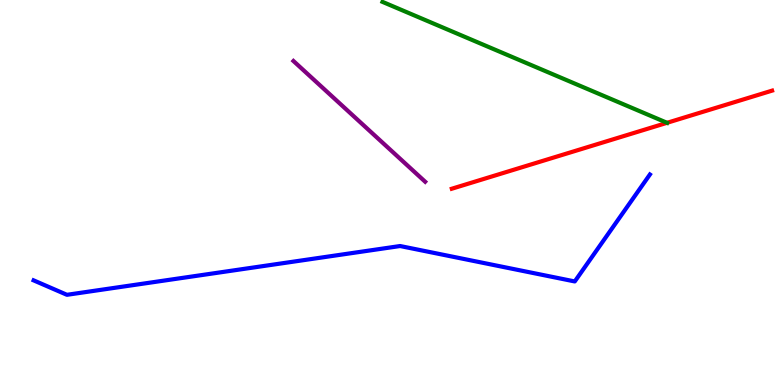[{'lines': ['blue', 'red'], 'intersections': []}, {'lines': ['green', 'red'], 'intersections': [{'x': 8.61, 'y': 6.81}]}, {'lines': ['purple', 'red'], 'intersections': []}, {'lines': ['blue', 'green'], 'intersections': []}, {'lines': ['blue', 'purple'], 'intersections': []}, {'lines': ['green', 'purple'], 'intersections': []}]